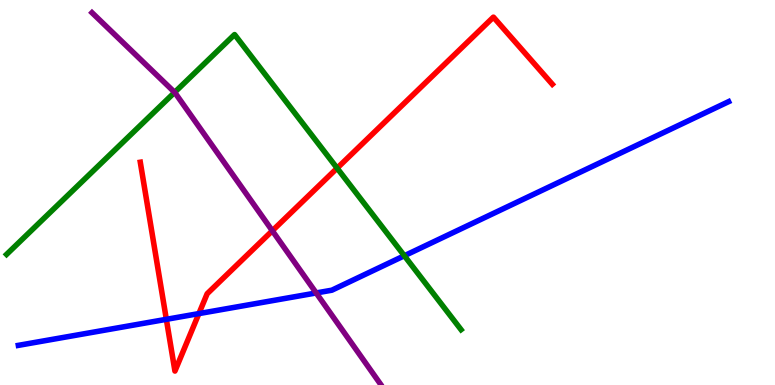[{'lines': ['blue', 'red'], 'intersections': [{'x': 2.15, 'y': 1.71}, {'x': 2.57, 'y': 1.85}]}, {'lines': ['green', 'red'], 'intersections': [{'x': 4.35, 'y': 5.63}]}, {'lines': ['purple', 'red'], 'intersections': [{'x': 3.51, 'y': 4.01}]}, {'lines': ['blue', 'green'], 'intersections': [{'x': 5.22, 'y': 3.36}]}, {'lines': ['blue', 'purple'], 'intersections': [{'x': 4.08, 'y': 2.39}]}, {'lines': ['green', 'purple'], 'intersections': [{'x': 2.25, 'y': 7.6}]}]